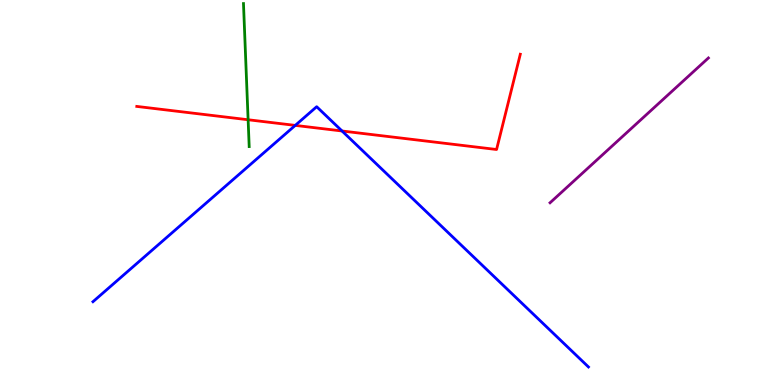[{'lines': ['blue', 'red'], 'intersections': [{'x': 3.81, 'y': 6.74}, {'x': 4.41, 'y': 6.6}]}, {'lines': ['green', 'red'], 'intersections': [{'x': 3.2, 'y': 6.89}]}, {'lines': ['purple', 'red'], 'intersections': []}, {'lines': ['blue', 'green'], 'intersections': []}, {'lines': ['blue', 'purple'], 'intersections': []}, {'lines': ['green', 'purple'], 'intersections': []}]